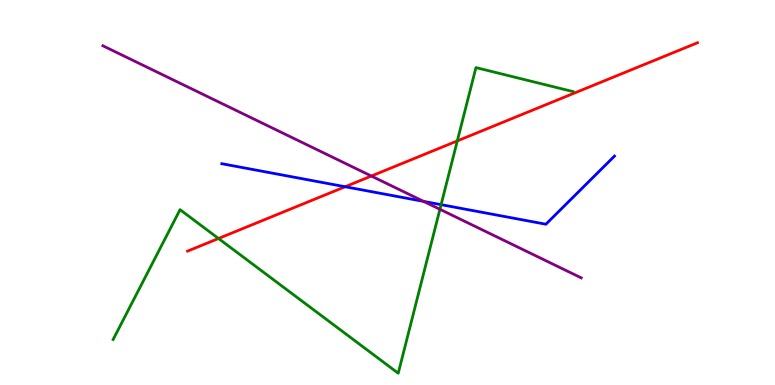[{'lines': ['blue', 'red'], 'intersections': [{'x': 4.45, 'y': 5.15}]}, {'lines': ['green', 'red'], 'intersections': [{'x': 2.82, 'y': 3.81}, {'x': 5.9, 'y': 6.34}]}, {'lines': ['purple', 'red'], 'intersections': [{'x': 4.79, 'y': 5.43}]}, {'lines': ['blue', 'green'], 'intersections': [{'x': 5.69, 'y': 4.68}]}, {'lines': ['blue', 'purple'], 'intersections': [{'x': 5.47, 'y': 4.77}]}, {'lines': ['green', 'purple'], 'intersections': [{'x': 5.68, 'y': 4.56}]}]